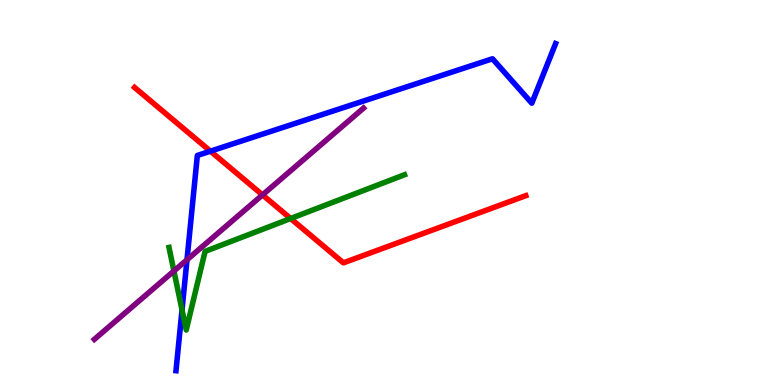[{'lines': ['blue', 'red'], 'intersections': [{'x': 2.72, 'y': 6.07}]}, {'lines': ['green', 'red'], 'intersections': [{'x': 3.75, 'y': 4.32}]}, {'lines': ['purple', 'red'], 'intersections': [{'x': 3.39, 'y': 4.94}]}, {'lines': ['blue', 'green'], 'intersections': [{'x': 2.35, 'y': 1.95}]}, {'lines': ['blue', 'purple'], 'intersections': [{'x': 2.41, 'y': 3.25}]}, {'lines': ['green', 'purple'], 'intersections': [{'x': 2.24, 'y': 2.96}]}]